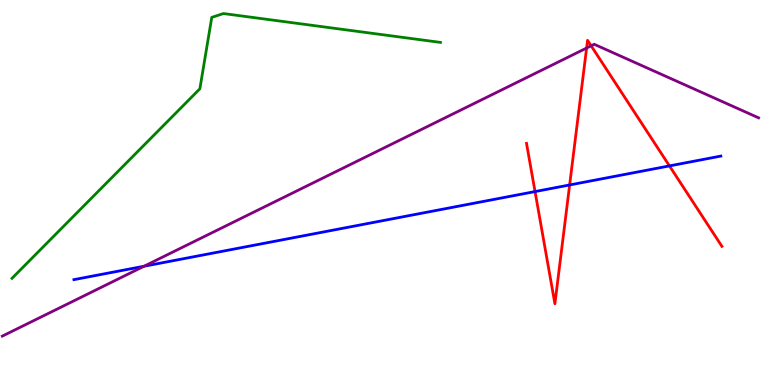[{'lines': ['blue', 'red'], 'intersections': [{'x': 6.9, 'y': 5.02}, {'x': 7.35, 'y': 5.2}, {'x': 8.64, 'y': 5.69}]}, {'lines': ['green', 'red'], 'intersections': []}, {'lines': ['purple', 'red'], 'intersections': [{'x': 7.57, 'y': 8.75}, {'x': 7.63, 'y': 8.81}]}, {'lines': ['blue', 'green'], 'intersections': []}, {'lines': ['blue', 'purple'], 'intersections': [{'x': 1.86, 'y': 3.08}]}, {'lines': ['green', 'purple'], 'intersections': []}]